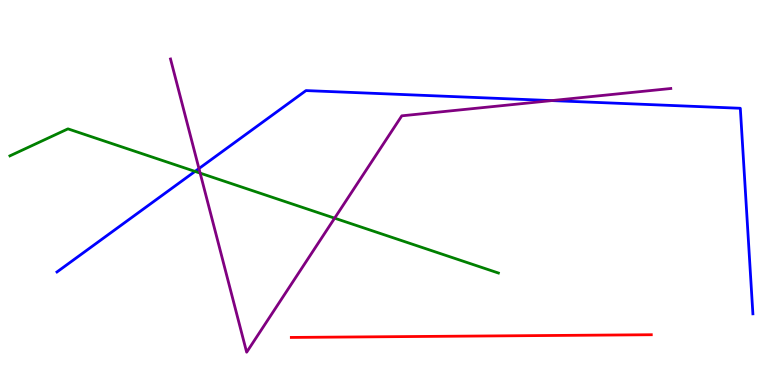[{'lines': ['blue', 'red'], 'intersections': []}, {'lines': ['green', 'red'], 'intersections': []}, {'lines': ['purple', 'red'], 'intersections': []}, {'lines': ['blue', 'green'], 'intersections': [{'x': 2.52, 'y': 5.55}]}, {'lines': ['blue', 'purple'], 'intersections': [{'x': 2.57, 'y': 5.62}, {'x': 7.12, 'y': 7.39}]}, {'lines': ['green', 'purple'], 'intersections': [{'x': 2.58, 'y': 5.5}, {'x': 4.32, 'y': 4.33}]}]